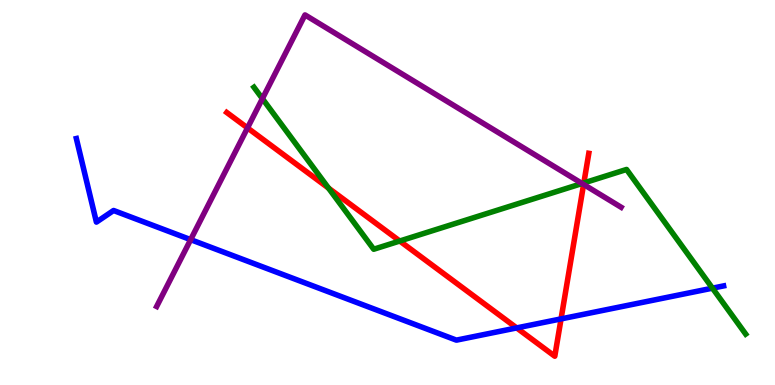[{'lines': ['blue', 'red'], 'intersections': [{'x': 6.67, 'y': 1.48}, {'x': 7.24, 'y': 1.72}]}, {'lines': ['green', 'red'], 'intersections': [{'x': 4.24, 'y': 5.11}, {'x': 5.16, 'y': 3.74}, {'x': 7.53, 'y': 5.25}]}, {'lines': ['purple', 'red'], 'intersections': [{'x': 3.19, 'y': 6.68}, {'x': 7.53, 'y': 5.21}]}, {'lines': ['blue', 'green'], 'intersections': [{'x': 9.19, 'y': 2.52}]}, {'lines': ['blue', 'purple'], 'intersections': [{'x': 2.46, 'y': 3.78}]}, {'lines': ['green', 'purple'], 'intersections': [{'x': 3.39, 'y': 7.44}, {'x': 7.51, 'y': 5.23}]}]